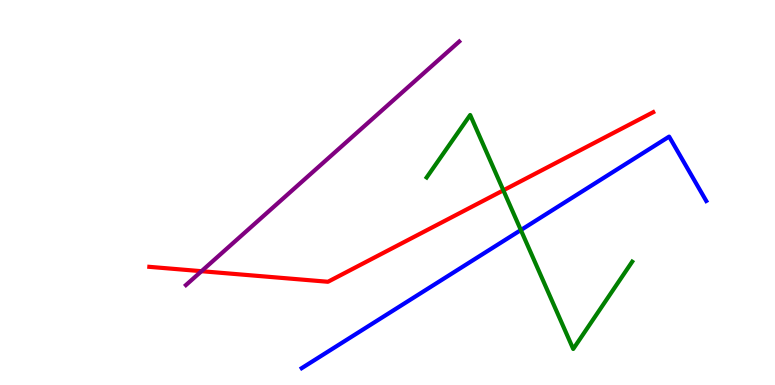[{'lines': ['blue', 'red'], 'intersections': []}, {'lines': ['green', 'red'], 'intersections': [{'x': 6.49, 'y': 5.06}]}, {'lines': ['purple', 'red'], 'intersections': [{'x': 2.6, 'y': 2.96}]}, {'lines': ['blue', 'green'], 'intersections': [{'x': 6.72, 'y': 4.02}]}, {'lines': ['blue', 'purple'], 'intersections': []}, {'lines': ['green', 'purple'], 'intersections': []}]